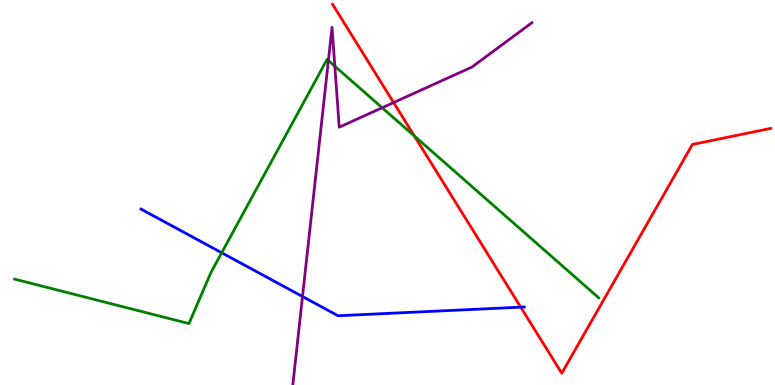[{'lines': ['blue', 'red'], 'intersections': [{'x': 6.72, 'y': 2.02}]}, {'lines': ['green', 'red'], 'intersections': [{'x': 5.35, 'y': 6.47}]}, {'lines': ['purple', 'red'], 'intersections': [{'x': 5.08, 'y': 7.34}]}, {'lines': ['blue', 'green'], 'intersections': [{'x': 2.86, 'y': 3.43}]}, {'lines': ['blue', 'purple'], 'intersections': [{'x': 3.9, 'y': 2.3}]}, {'lines': ['green', 'purple'], 'intersections': [{'x': 4.24, 'y': 8.43}, {'x': 4.32, 'y': 8.28}, {'x': 4.93, 'y': 7.2}]}]